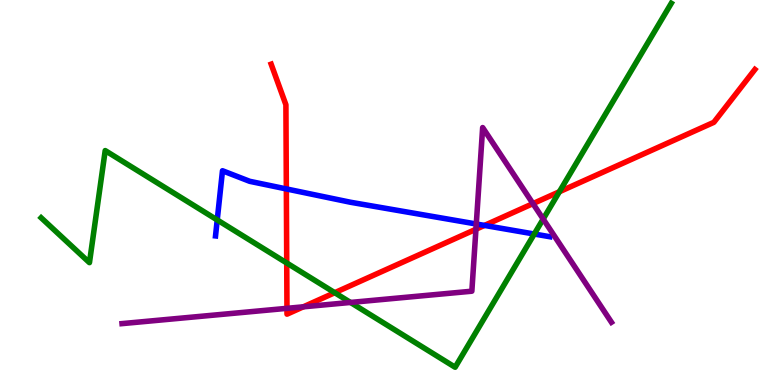[{'lines': ['blue', 'red'], 'intersections': [{'x': 3.69, 'y': 5.09}, {'x': 6.25, 'y': 4.15}]}, {'lines': ['green', 'red'], 'intersections': [{'x': 3.7, 'y': 3.17}, {'x': 4.32, 'y': 2.4}, {'x': 7.22, 'y': 5.02}]}, {'lines': ['purple', 'red'], 'intersections': [{'x': 3.7, 'y': 1.99}, {'x': 3.91, 'y': 2.03}, {'x': 6.14, 'y': 4.05}, {'x': 6.88, 'y': 4.71}]}, {'lines': ['blue', 'green'], 'intersections': [{'x': 2.8, 'y': 4.29}, {'x': 6.89, 'y': 3.92}]}, {'lines': ['blue', 'purple'], 'intersections': [{'x': 6.15, 'y': 4.18}]}, {'lines': ['green', 'purple'], 'intersections': [{'x': 4.52, 'y': 2.14}, {'x': 7.01, 'y': 4.31}]}]